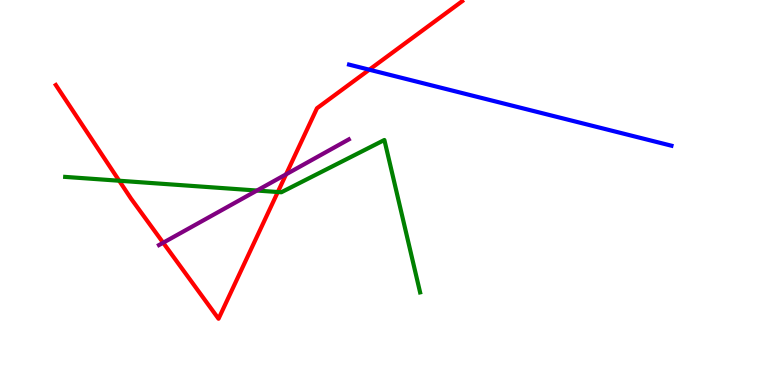[{'lines': ['blue', 'red'], 'intersections': [{'x': 4.76, 'y': 8.19}]}, {'lines': ['green', 'red'], 'intersections': [{'x': 1.54, 'y': 5.31}, {'x': 3.58, 'y': 5.01}]}, {'lines': ['purple', 'red'], 'intersections': [{'x': 2.11, 'y': 3.7}, {'x': 3.69, 'y': 5.47}]}, {'lines': ['blue', 'green'], 'intersections': []}, {'lines': ['blue', 'purple'], 'intersections': []}, {'lines': ['green', 'purple'], 'intersections': [{'x': 3.32, 'y': 5.05}]}]